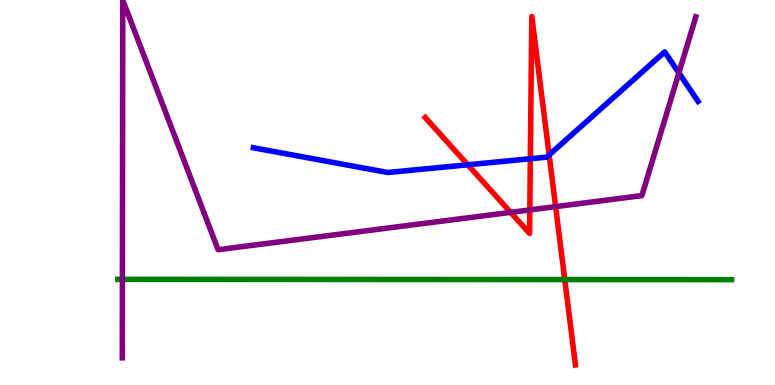[{'lines': ['blue', 'red'], 'intersections': [{'x': 6.04, 'y': 5.72}, {'x': 6.84, 'y': 5.88}, {'x': 7.09, 'y': 5.98}]}, {'lines': ['green', 'red'], 'intersections': [{'x': 7.29, 'y': 2.74}]}, {'lines': ['purple', 'red'], 'intersections': [{'x': 6.59, 'y': 4.48}, {'x': 6.84, 'y': 4.55}, {'x': 7.17, 'y': 4.63}]}, {'lines': ['blue', 'green'], 'intersections': []}, {'lines': ['blue', 'purple'], 'intersections': [{'x': 8.76, 'y': 8.11}]}, {'lines': ['green', 'purple'], 'intersections': [{'x': 1.58, 'y': 2.74}]}]